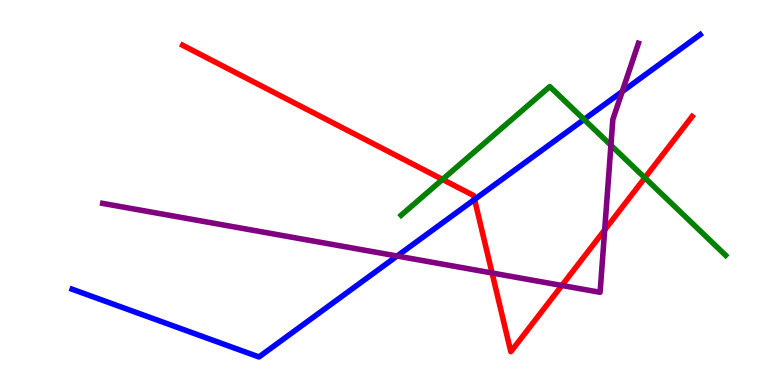[{'lines': ['blue', 'red'], 'intersections': [{'x': 6.12, 'y': 4.82}]}, {'lines': ['green', 'red'], 'intersections': [{'x': 5.71, 'y': 5.34}, {'x': 8.32, 'y': 5.38}]}, {'lines': ['purple', 'red'], 'intersections': [{'x': 6.35, 'y': 2.91}, {'x': 7.25, 'y': 2.59}, {'x': 7.8, 'y': 4.03}]}, {'lines': ['blue', 'green'], 'intersections': [{'x': 7.54, 'y': 6.9}]}, {'lines': ['blue', 'purple'], 'intersections': [{'x': 5.12, 'y': 3.35}, {'x': 8.03, 'y': 7.62}]}, {'lines': ['green', 'purple'], 'intersections': [{'x': 7.88, 'y': 6.23}]}]